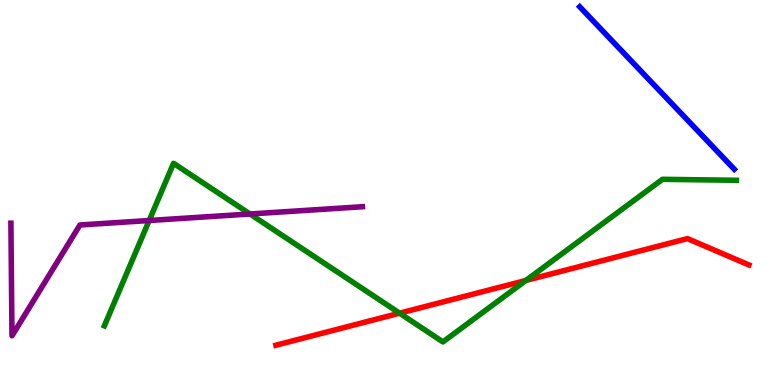[{'lines': ['blue', 'red'], 'intersections': []}, {'lines': ['green', 'red'], 'intersections': [{'x': 5.16, 'y': 1.87}, {'x': 6.79, 'y': 2.72}]}, {'lines': ['purple', 'red'], 'intersections': []}, {'lines': ['blue', 'green'], 'intersections': []}, {'lines': ['blue', 'purple'], 'intersections': []}, {'lines': ['green', 'purple'], 'intersections': [{'x': 1.92, 'y': 4.27}, {'x': 3.23, 'y': 4.44}]}]